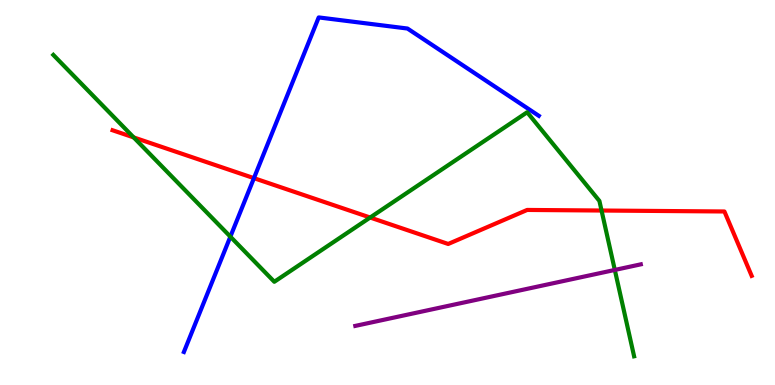[{'lines': ['blue', 'red'], 'intersections': [{'x': 3.28, 'y': 5.37}]}, {'lines': ['green', 'red'], 'intersections': [{'x': 1.73, 'y': 6.43}, {'x': 4.78, 'y': 4.35}, {'x': 7.76, 'y': 4.53}]}, {'lines': ['purple', 'red'], 'intersections': []}, {'lines': ['blue', 'green'], 'intersections': [{'x': 2.97, 'y': 3.85}]}, {'lines': ['blue', 'purple'], 'intersections': []}, {'lines': ['green', 'purple'], 'intersections': [{'x': 7.93, 'y': 2.99}]}]